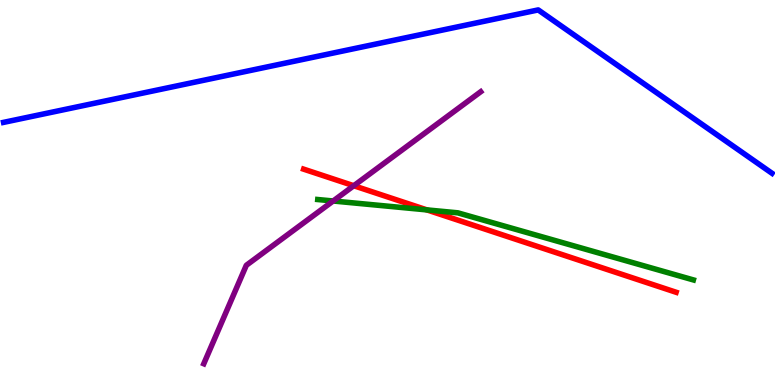[{'lines': ['blue', 'red'], 'intersections': []}, {'lines': ['green', 'red'], 'intersections': [{'x': 5.51, 'y': 4.55}]}, {'lines': ['purple', 'red'], 'intersections': [{'x': 4.56, 'y': 5.18}]}, {'lines': ['blue', 'green'], 'intersections': []}, {'lines': ['blue', 'purple'], 'intersections': []}, {'lines': ['green', 'purple'], 'intersections': [{'x': 4.3, 'y': 4.78}]}]